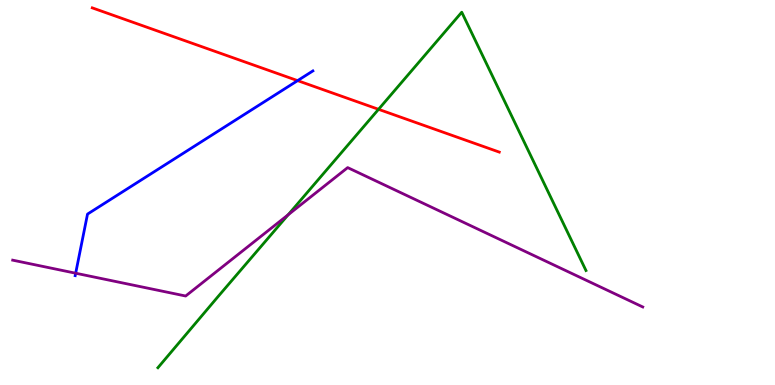[{'lines': ['blue', 'red'], 'intersections': [{'x': 3.84, 'y': 7.91}]}, {'lines': ['green', 'red'], 'intersections': [{'x': 4.88, 'y': 7.16}]}, {'lines': ['purple', 'red'], 'intersections': []}, {'lines': ['blue', 'green'], 'intersections': []}, {'lines': ['blue', 'purple'], 'intersections': [{'x': 0.976, 'y': 2.9}]}, {'lines': ['green', 'purple'], 'intersections': [{'x': 3.72, 'y': 4.42}]}]